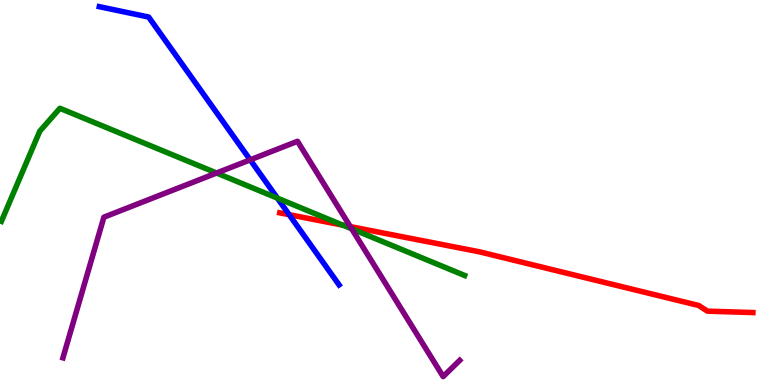[{'lines': ['blue', 'red'], 'intersections': [{'x': 3.73, 'y': 4.42}]}, {'lines': ['green', 'red'], 'intersections': [{'x': 4.42, 'y': 4.15}]}, {'lines': ['purple', 'red'], 'intersections': [{'x': 4.52, 'y': 4.11}]}, {'lines': ['blue', 'green'], 'intersections': [{'x': 3.58, 'y': 4.85}]}, {'lines': ['blue', 'purple'], 'intersections': [{'x': 3.23, 'y': 5.85}]}, {'lines': ['green', 'purple'], 'intersections': [{'x': 2.79, 'y': 5.51}, {'x': 4.54, 'y': 4.06}]}]